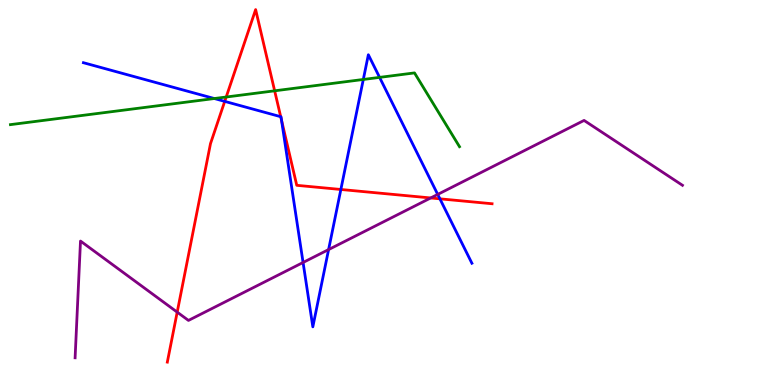[{'lines': ['blue', 'red'], 'intersections': [{'x': 2.9, 'y': 7.37}, {'x': 3.62, 'y': 6.97}, {'x': 3.63, 'y': 6.88}, {'x': 4.4, 'y': 5.08}, {'x': 5.68, 'y': 4.84}]}, {'lines': ['green', 'red'], 'intersections': [{'x': 2.92, 'y': 7.48}, {'x': 3.54, 'y': 7.64}]}, {'lines': ['purple', 'red'], 'intersections': [{'x': 2.29, 'y': 1.89}, {'x': 5.56, 'y': 4.86}]}, {'lines': ['blue', 'green'], 'intersections': [{'x': 2.77, 'y': 7.44}, {'x': 4.69, 'y': 7.94}, {'x': 4.9, 'y': 7.99}]}, {'lines': ['blue', 'purple'], 'intersections': [{'x': 3.91, 'y': 3.18}, {'x': 4.24, 'y': 3.52}, {'x': 5.65, 'y': 4.95}]}, {'lines': ['green', 'purple'], 'intersections': []}]